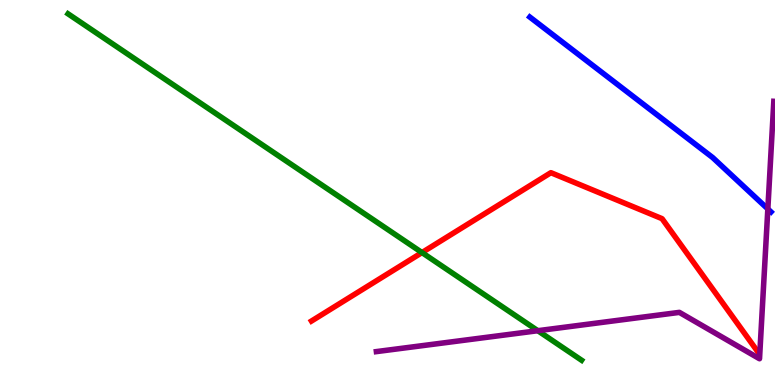[{'lines': ['blue', 'red'], 'intersections': []}, {'lines': ['green', 'red'], 'intersections': [{'x': 5.44, 'y': 3.44}]}, {'lines': ['purple', 'red'], 'intersections': []}, {'lines': ['blue', 'green'], 'intersections': []}, {'lines': ['blue', 'purple'], 'intersections': [{'x': 9.91, 'y': 4.57}]}, {'lines': ['green', 'purple'], 'intersections': [{'x': 6.94, 'y': 1.41}]}]